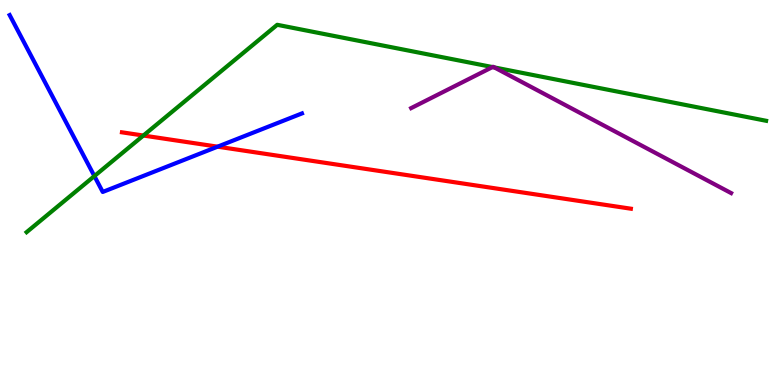[{'lines': ['blue', 'red'], 'intersections': [{'x': 2.81, 'y': 6.19}]}, {'lines': ['green', 'red'], 'intersections': [{'x': 1.85, 'y': 6.48}]}, {'lines': ['purple', 'red'], 'intersections': []}, {'lines': ['blue', 'green'], 'intersections': [{'x': 1.22, 'y': 5.43}]}, {'lines': ['blue', 'purple'], 'intersections': []}, {'lines': ['green', 'purple'], 'intersections': [{'x': 6.35, 'y': 8.26}, {'x': 6.38, 'y': 8.25}]}]